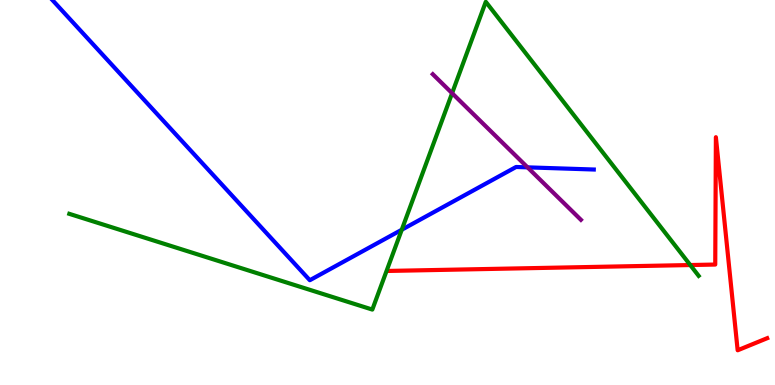[{'lines': ['blue', 'red'], 'intersections': []}, {'lines': ['green', 'red'], 'intersections': [{'x': 8.91, 'y': 3.12}]}, {'lines': ['purple', 'red'], 'intersections': []}, {'lines': ['blue', 'green'], 'intersections': [{'x': 5.18, 'y': 4.03}]}, {'lines': ['blue', 'purple'], 'intersections': [{'x': 6.81, 'y': 5.65}]}, {'lines': ['green', 'purple'], 'intersections': [{'x': 5.83, 'y': 7.58}]}]